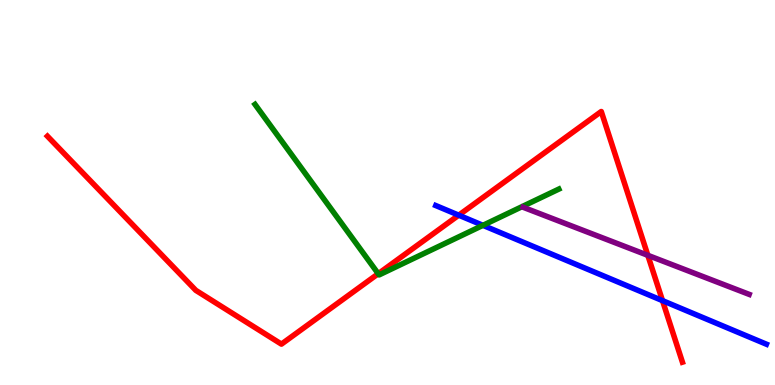[{'lines': ['blue', 'red'], 'intersections': [{'x': 5.92, 'y': 4.41}, {'x': 8.55, 'y': 2.19}]}, {'lines': ['green', 'red'], 'intersections': [{'x': 4.88, 'y': 2.89}]}, {'lines': ['purple', 'red'], 'intersections': [{'x': 8.36, 'y': 3.37}]}, {'lines': ['blue', 'green'], 'intersections': [{'x': 6.23, 'y': 4.15}]}, {'lines': ['blue', 'purple'], 'intersections': []}, {'lines': ['green', 'purple'], 'intersections': []}]